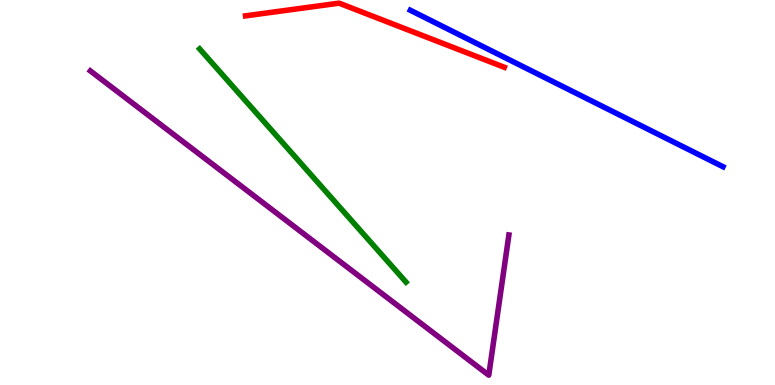[{'lines': ['blue', 'red'], 'intersections': []}, {'lines': ['green', 'red'], 'intersections': []}, {'lines': ['purple', 'red'], 'intersections': []}, {'lines': ['blue', 'green'], 'intersections': []}, {'lines': ['blue', 'purple'], 'intersections': []}, {'lines': ['green', 'purple'], 'intersections': []}]